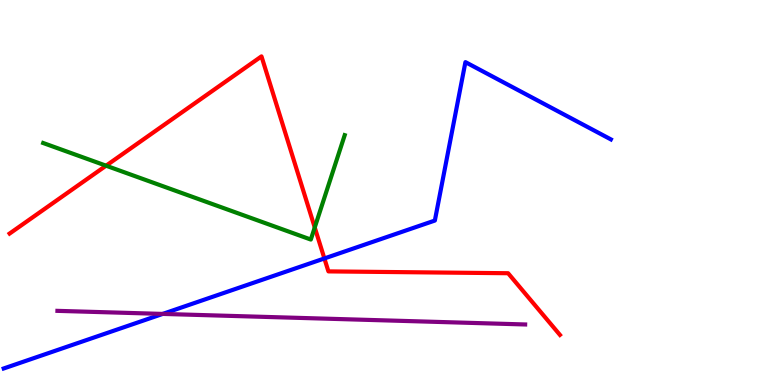[{'lines': ['blue', 'red'], 'intersections': [{'x': 4.19, 'y': 3.29}]}, {'lines': ['green', 'red'], 'intersections': [{'x': 1.37, 'y': 5.7}, {'x': 4.06, 'y': 4.09}]}, {'lines': ['purple', 'red'], 'intersections': []}, {'lines': ['blue', 'green'], 'intersections': []}, {'lines': ['blue', 'purple'], 'intersections': [{'x': 2.1, 'y': 1.85}]}, {'lines': ['green', 'purple'], 'intersections': []}]